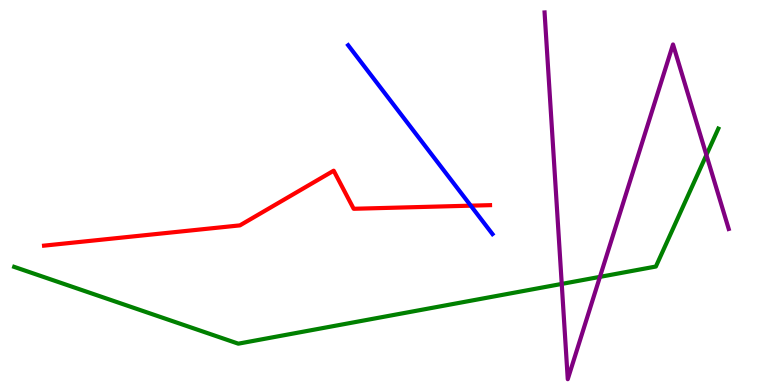[{'lines': ['blue', 'red'], 'intersections': [{'x': 6.07, 'y': 4.66}]}, {'lines': ['green', 'red'], 'intersections': []}, {'lines': ['purple', 'red'], 'intersections': []}, {'lines': ['blue', 'green'], 'intersections': []}, {'lines': ['blue', 'purple'], 'intersections': []}, {'lines': ['green', 'purple'], 'intersections': [{'x': 7.25, 'y': 2.63}, {'x': 7.74, 'y': 2.81}, {'x': 9.11, 'y': 5.97}]}]